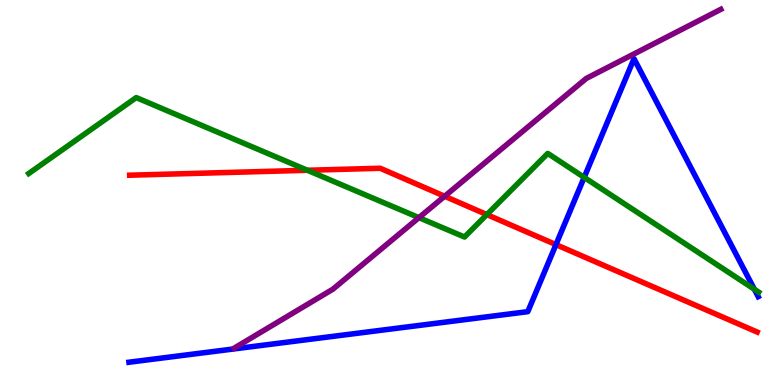[{'lines': ['blue', 'red'], 'intersections': [{'x': 7.17, 'y': 3.65}]}, {'lines': ['green', 'red'], 'intersections': [{'x': 3.97, 'y': 5.58}, {'x': 6.28, 'y': 4.43}]}, {'lines': ['purple', 'red'], 'intersections': [{'x': 5.74, 'y': 4.9}]}, {'lines': ['blue', 'green'], 'intersections': [{'x': 7.54, 'y': 5.39}, {'x': 9.73, 'y': 2.49}]}, {'lines': ['blue', 'purple'], 'intersections': []}, {'lines': ['green', 'purple'], 'intersections': [{'x': 5.41, 'y': 4.35}]}]